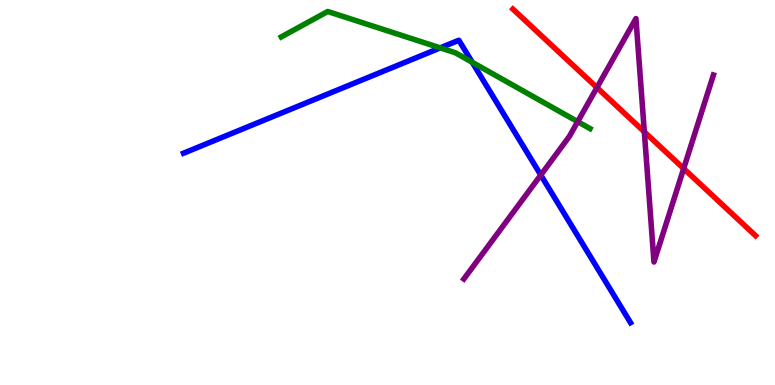[{'lines': ['blue', 'red'], 'intersections': []}, {'lines': ['green', 'red'], 'intersections': []}, {'lines': ['purple', 'red'], 'intersections': [{'x': 7.7, 'y': 7.73}, {'x': 8.31, 'y': 6.58}, {'x': 8.82, 'y': 5.62}]}, {'lines': ['blue', 'green'], 'intersections': [{'x': 5.68, 'y': 8.76}, {'x': 6.09, 'y': 8.38}]}, {'lines': ['blue', 'purple'], 'intersections': [{'x': 6.98, 'y': 5.45}]}, {'lines': ['green', 'purple'], 'intersections': [{'x': 7.45, 'y': 6.84}]}]